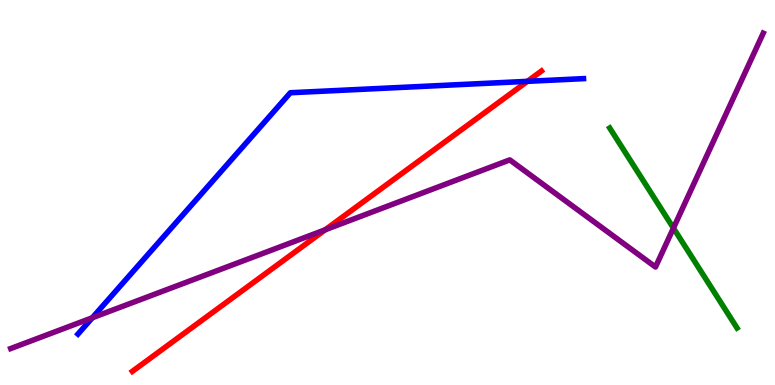[{'lines': ['blue', 'red'], 'intersections': [{'x': 6.81, 'y': 7.89}]}, {'lines': ['green', 'red'], 'intersections': []}, {'lines': ['purple', 'red'], 'intersections': [{'x': 4.2, 'y': 4.03}]}, {'lines': ['blue', 'green'], 'intersections': []}, {'lines': ['blue', 'purple'], 'intersections': [{'x': 1.19, 'y': 1.75}]}, {'lines': ['green', 'purple'], 'intersections': [{'x': 8.69, 'y': 4.08}]}]